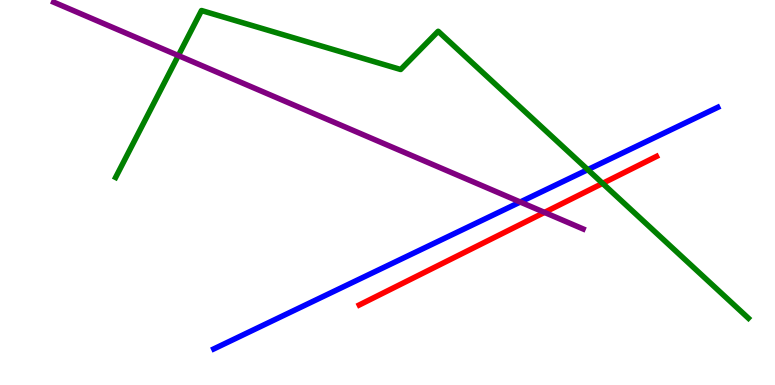[{'lines': ['blue', 'red'], 'intersections': []}, {'lines': ['green', 'red'], 'intersections': [{'x': 7.78, 'y': 5.24}]}, {'lines': ['purple', 'red'], 'intersections': [{'x': 7.03, 'y': 4.48}]}, {'lines': ['blue', 'green'], 'intersections': [{'x': 7.58, 'y': 5.59}]}, {'lines': ['blue', 'purple'], 'intersections': [{'x': 6.71, 'y': 4.75}]}, {'lines': ['green', 'purple'], 'intersections': [{'x': 2.3, 'y': 8.56}]}]